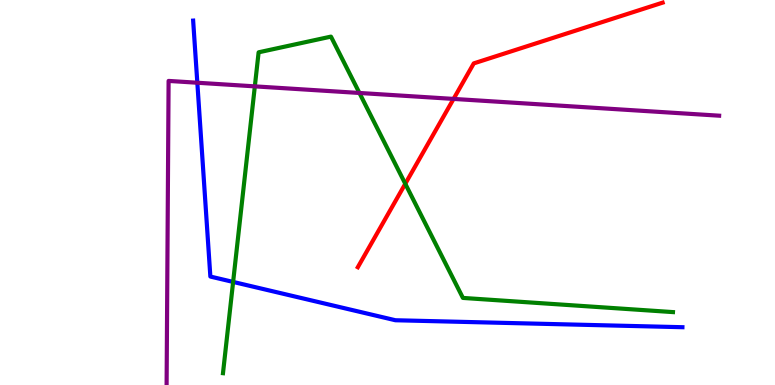[{'lines': ['blue', 'red'], 'intersections': []}, {'lines': ['green', 'red'], 'intersections': [{'x': 5.23, 'y': 5.23}]}, {'lines': ['purple', 'red'], 'intersections': [{'x': 5.85, 'y': 7.43}]}, {'lines': ['blue', 'green'], 'intersections': [{'x': 3.01, 'y': 2.68}]}, {'lines': ['blue', 'purple'], 'intersections': [{'x': 2.55, 'y': 7.85}]}, {'lines': ['green', 'purple'], 'intersections': [{'x': 3.29, 'y': 7.76}, {'x': 4.64, 'y': 7.59}]}]